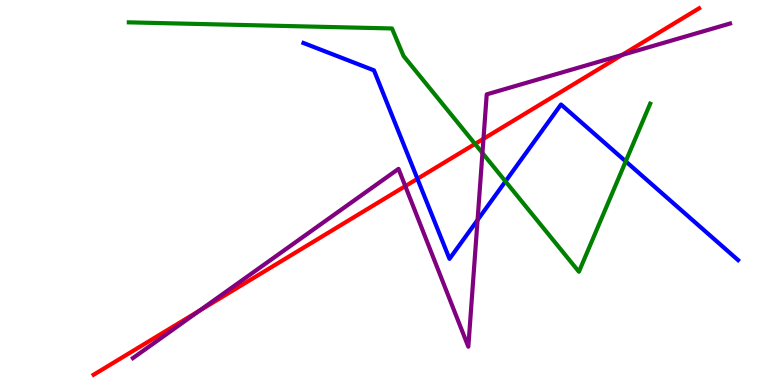[{'lines': ['blue', 'red'], 'intersections': [{'x': 5.39, 'y': 5.36}]}, {'lines': ['green', 'red'], 'intersections': [{'x': 6.13, 'y': 6.26}]}, {'lines': ['purple', 'red'], 'intersections': [{'x': 2.57, 'y': 1.93}, {'x': 5.23, 'y': 5.17}, {'x': 6.24, 'y': 6.39}, {'x': 8.03, 'y': 8.57}]}, {'lines': ['blue', 'green'], 'intersections': [{'x': 6.52, 'y': 5.29}, {'x': 8.07, 'y': 5.81}]}, {'lines': ['blue', 'purple'], 'intersections': [{'x': 6.16, 'y': 4.29}]}, {'lines': ['green', 'purple'], 'intersections': [{'x': 6.23, 'y': 6.02}]}]